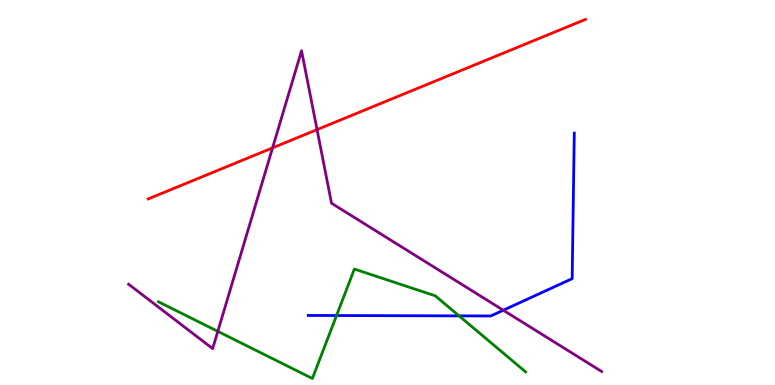[{'lines': ['blue', 'red'], 'intersections': []}, {'lines': ['green', 'red'], 'intersections': []}, {'lines': ['purple', 'red'], 'intersections': [{'x': 3.52, 'y': 6.16}, {'x': 4.09, 'y': 6.63}]}, {'lines': ['blue', 'green'], 'intersections': [{'x': 4.34, 'y': 1.8}, {'x': 5.92, 'y': 1.8}]}, {'lines': ['blue', 'purple'], 'intersections': [{'x': 6.49, 'y': 1.94}]}, {'lines': ['green', 'purple'], 'intersections': [{'x': 2.81, 'y': 1.39}]}]